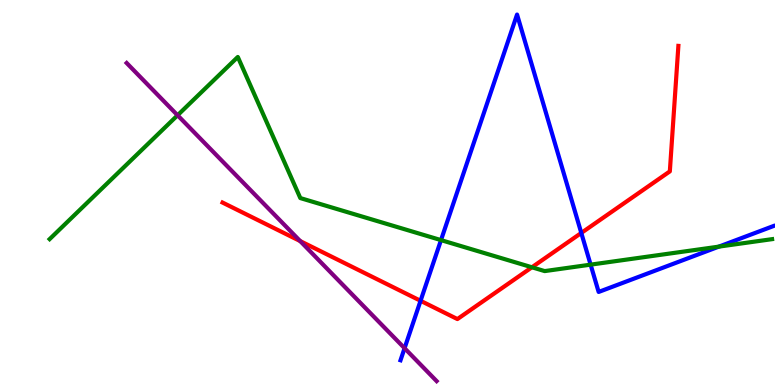[{'lines': ['blue', 'red'], 'intersections': [{'x': 5.43, 'y': 2.19}, {'x': 7.5, 'y': 3.95}]}, {'lines': ['green', 'red'], 'intersections': [{'x': 6.86, 'y': 3.06}]}, {'lines': ['purple', 'red'], 'intersections': [{'x': 3.87, 'y': 3.74}]}, {'lines': ['blue', 'green'], 'intersections': [{'x': 5.69, 'y': 3.76}, {'x': 7.62, 'y': 3.13}, {'x': 9.28, 'y': 3.59}]}, {'lines': ['blue', 'purple'], 'intersections': [{'x': 5.22, 'y': 0.956}]}, {'lines': ['green', 'purple'], 'intersections': [{'x': 2.29, 'y': 7.01}]}]